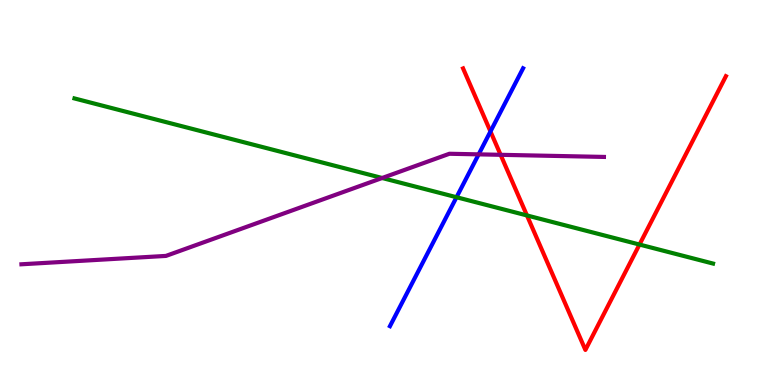[{'lines': ['blue', 'red'], 'intersections': [{'x': 6.33, 'y': 6.59}]}, {'lines': ['green', 'red'], 'intersections': [{'x': 6.8, 'y': 4.4}, {'x': 8.25, 'y': 3.65}]}, {'lines': ['purple', 'red'], 'intersections': [{'x': 6.46, 'y': 5.98}]}, {'lines': ['blue', 'green'], 'intersections': [{'x': 5.89, 'y': 4.88}]}, {'lines': ['blue', 'purple'], 'intersections': [{'x': 6.18, 'y': 5.99}]}, {'lines': ['green', 'purple'], 'intersections': [{'x': 4.93, 'y': 5.38}]}]